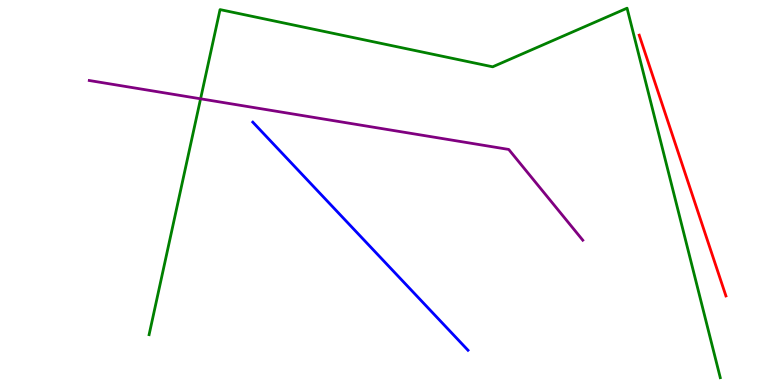[{'lines': ['blue', 'red'], 'intersections': []}, {'lines': ['green', 'red'], 'intersections': []}, {'lines': ['purple', 'red'], 'intersections': []}, {'lines': ['blue', 'green'], 'intersections': []}, {'lines': ['blue', 'purple'], 'intersections': []}, {'lines': ['green', 'purple'], 'intersections': [{'x': 2.59, 'y': 7.43}]}]